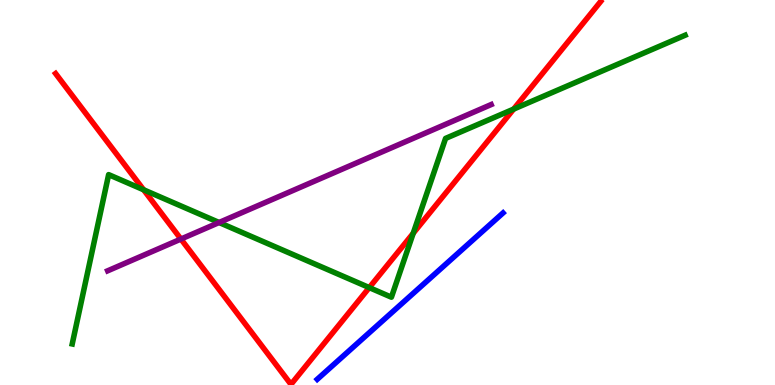[{'lines': ['blue', 'red'], 'intersections': []}, {'lines': ['green', 'red'], 'intersections': [{'x': 1.85, 'y': 5.07}, {'x': 4.76, 'y': 2.53}, {'x': 5.33, 'y': 3.94}, {'x': 6.63, 'y': 7.17}]}, {'lines': ['purple', 'red'], 'intersections': [{'x': 2.33, 'y': 3.79}]}, {'lines': ['blue', 'green'], 'intersections': []}, {'lines': ['blue', 'purple'], 'intersections': []}, {'lines': ['green', 'purple'], 'intersections': [{'x': 2.83, 'y': 4.22}]}]